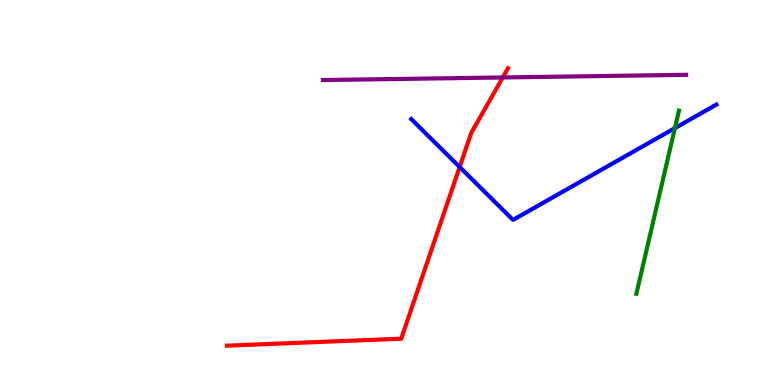[{'lines': ['blue', 'red'], 'intersections': [{'x': 5.93, 'y': 5.66}]}, {'lines': ['green', 'red'], 'intersections': []}, {'lines': ['purple', 'red'], 'intersections': [{'x': 6.49, 'y': 7.99}]}, {'lines': ['blue', 'green'], 'intersections': [{'x': 8.71, 'y': 6.67}]}, {'lines': ['blue', 'purple'], 'intersections': []}, {'lines': ['green', 'purple'], 'intersections': []}]